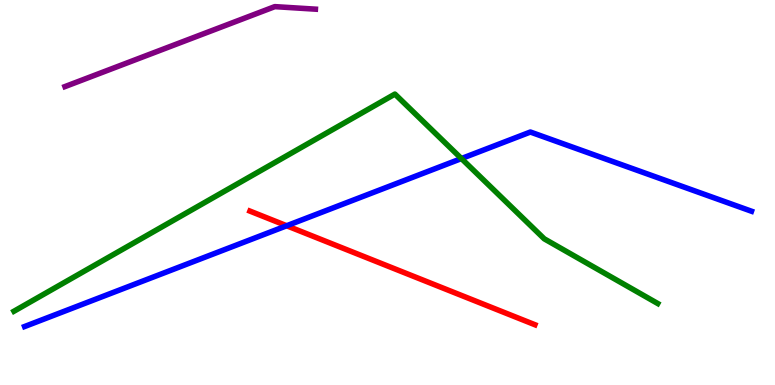[{'lines': ['blue', 'red'], 'intersections': [{'x': 3.7, 'y': 4.14}]}, {'lines': ['green', 'red'], 'intersections': []}, {'lines': ['purple', 'red'], 'intersections': []}, {'lines': ['blue', 'green'], 'intersections': [{'x': 5.95, 'y': 5.88}]}, {'lines': ['blue', 'purple'], 'intersections': []}, {'lines': ['green', 'purple'], 'intersections': []}]